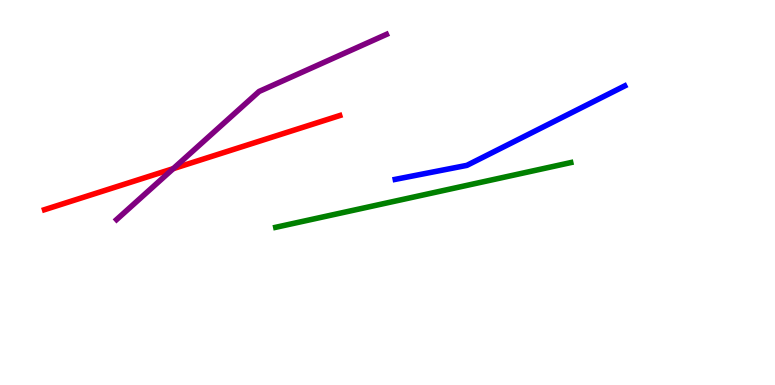[{'lines': ['blue', 'red'], 'intersections': []}, {'lines': ['green', 'red'], 'intersections': []}, {'lines': ['purple', 'red'], 'intersections': [{'x': 2.24, 'y': 5.62}]}, {'lines': ['blue', 'green'], 'intersections': []}, {'lines': ['blue', 'purple'], 'intersections': []}, {'lines': ['green', 'purple'], 'intersections': []}]